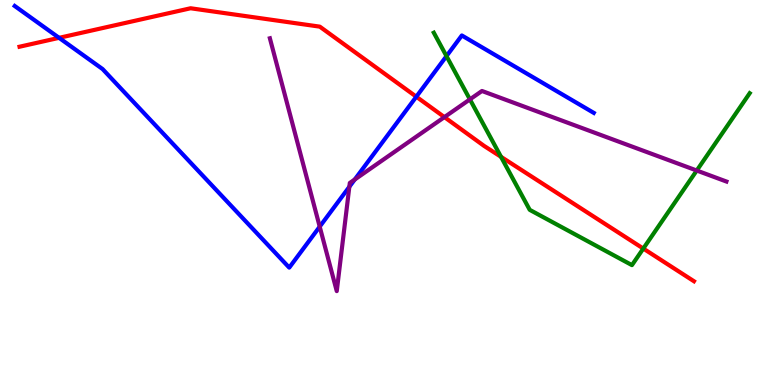[{'lines': ['blue', 'red'], 'intersections': [{'x': 0.762, 'y': 9.02}, {'x': 5.37, 'y': 7.49}]}, {'lines': ['green', 'red'], 'intersections': [{'x': 6.46, 'y': 5.93}, {'x': 8.3, 'y': 3.54}]}, {'lines': ['purple', 'red'], 'intersections': [{'x': 5.73, 'y': 6.96}]}, {'lines': ['blue', 'green'], 'intersections': [{'x': 5.76, 'y': 8.54}]}, {'lines': ['blue', 'purple'], 'intersections': [{'x': 4.13, 'y': 4.11}, {'x': 4.51, 'y': 5.15}, {'x': 4.58, 'y': 5.34}]}, {'lines': ['green', 'purple'], 'intersections': [{'x': 6.06, 'y': 7.42}, {'x': 8.99, 'y': 5.57}]}]